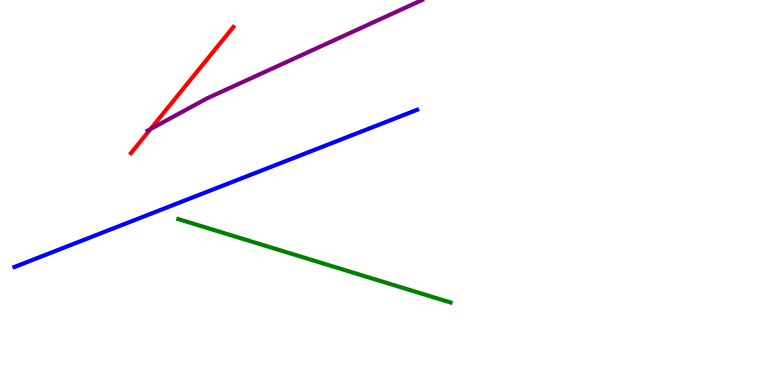[{'lines': ['blue', 'red'], 'intersections': []}, {'lines': ['green', 'red'], 'intersections': []}, {'lines': ['purple', 'red'], 'intersections': [{'x': 1.94, 'y': 6.65}]}, {'lines': ['blue', 'green'], 'intersections': []}, {'lines': ['blue', 'purple'], 'intersections': []}, {'lines': ['green', 'purple'], 'intersections': []}]